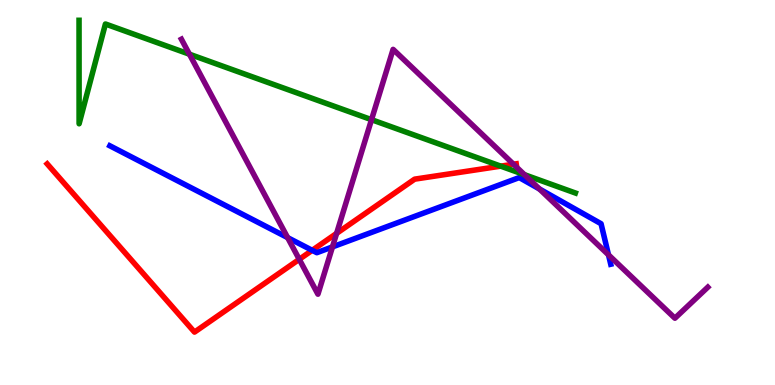[{'lines': ['blue', 'red'], 'intersections': [{'x': 4.03, 'y': 3.5}]}, {'lines': ['green', 'red'], 'intersections': [{'x': 6.46, 'y': 5.68}]}, {'lines': ['purple', 'red'], 'intersections': [{'x': 3.86, 'y': 3.26}, {'x': 4.34, 'y': 3.94}, {'x': 6.63, 'y': 5.73}]}, {'lines': ['blue', 'green'], 'intersections': []}, {'lines': ['blue', 'purple'], 'intersections': [{'x': 3.71, 'y': 3.83}, {'x': 4.29, 'y': 3.59}, {'x': 6.96, 'y': 5.09}, {'x': 7.85, 'y': 3.38}]}, {'lines': ['green', 'purple'], 'intersections': [{'x': 2.44, 'y': 8.59}, {'x': 4.79, 'y': 6.89}, {'x': 6.77, 'y': 5.46}]}]